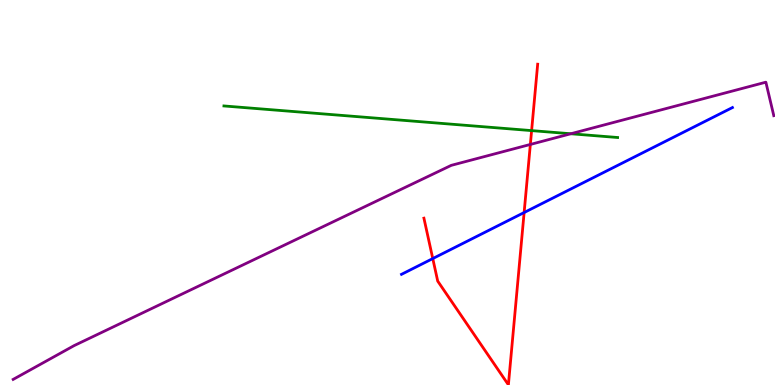[{'lines': ['blue', 'red'], 'intersections': [{'x': 5.58, 'y': 3.28}, {'x': 6.76, 'y': 4.48}]}, {'lines': ['green', 'red'], 'intersections': [{'x': 6.86, 'y': 6.61}]}, {'lines': ['purple', 'red'], 'intersections': [{'x': 6.84, 'y': 6.25}]}, {'lines': ['blue', 'green'], 'intersections': []}, {'lines': ['blue', 'purple'], 'intersections': []}, {'lines': ['green', 'purple'], 'intersections': [{'x': 7.37, 'y': 6.53}]}]